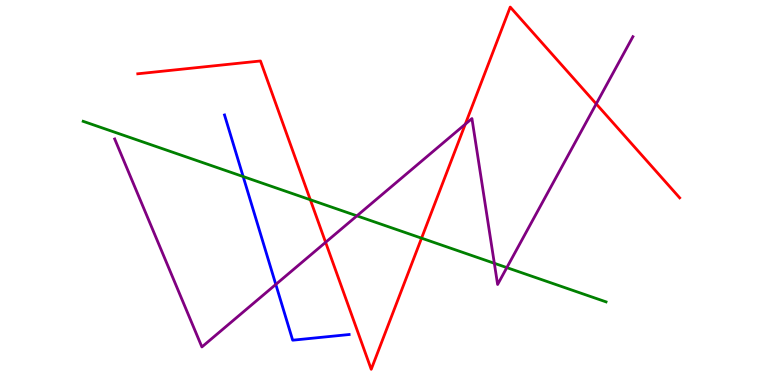[{'lines': ['blue', 'red'], 'intersections': []}, {'lines': ['green', 'red'], 'intersections': [{'x': 4.0, 'y': 4.81}, {'x': 5.44, 'y': 3.81}]}, {'lines': ['purple', 'red'], 'intersections': [{'x': 4.2, 'y': 3.71}, {'x': 6.0, 'y': 6.77}, {'x': 7.69, 'y': 7.3}]}, {'lines': ['blue', 'green'], 'intersections': [{'x': 3.14, 'y': 5.41}]}, {'lines': ['blue', 'purple'], 'intersections': [{'x': 3.56, 'y': 2.61}]}, {'lines': ['green', 'purple'], 'intersections': [{'x': 4.61, 'y': 4.39}, {'x': 6.38, 'y': 3.16}, {'x': 6.54, 'y': 3.05}]}]